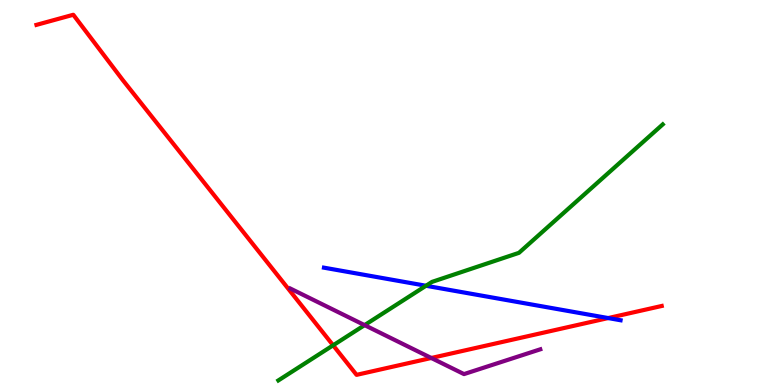[{'lines': ['blue', 'red'], 'intersections': [{'x': 7.85, 'y': 1.74}]}, {'lines': ['green', 'red'], 'intersections': [{'x': 4.3, 'y': 1.03}]}, {'lines': ['purple', 'red'], 'intersections': [{'x': 5.57, 'y': 0.702}]}, {'lines': ['blue', 'green'], 'intersections': [{'x': 5.5, 'y': 2.58}]}, {'lines': ['blue', 'purple'], 'intersections': []}, {'lines': ['green', 'purple'], 'intersections': [{'x': 4.7, 'y': 1.56}]}]